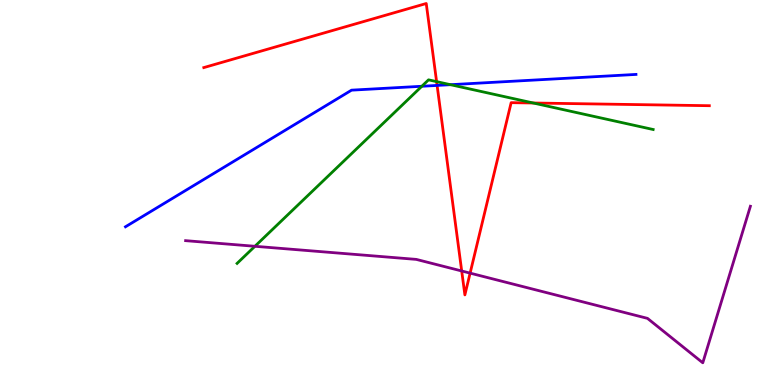[{'lines': ['blue', 'red'], 'intersections': [{'x': 5.64, 'y': 7.78}]}, {'lines': ['green', 'red'], 'intersections': [{'x': 5.63, 'y': 7.88}, {'x': 6.88, 'y': 7.32}]}, {'lines': ['purple', 'red'], 'intersections': [{'x': 5.96, 'y': 2.96}, {'x': 6.07, 'y': 2.91}]}, {'lines': ['blue', 'green'], 'intersections': [{'x': 5.44, 'y': 7.76}, {'x': 5.81, 'y': 7.8}]}, {'lines': ['blue', 'purple'], 'intersections': []}, {'lines': ['green', 'purple'], 'intersections': [{'x': 3.29, 'y': 3.6}]}]